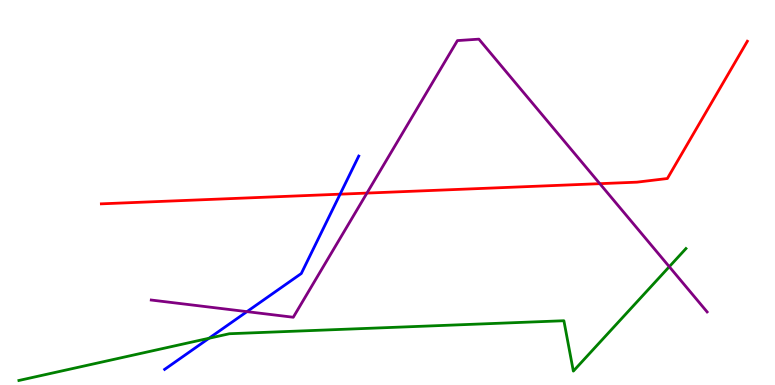[{'lines': ['blue', 'red'], 'intersections': [{'x': 4.39, 'y': 4.96}]}, {'lines': ['green', 'red'], 'intersections': []}, {'lines': ['purple', 'red'], 'intersections': [{'x': 4.73, 'y': 4.98}, {'x': 7.74, 'y': 5.23}]}, {'lines': ['blue', 'green'], 'intersections': [{'x': 2.7, 'y': 1.21}]}, {'lines': ['blue', 'purple'], 'intersections': [{'x': 3.19, 'y': 1.91}]}, {'lines': ['green', 'purple'], 'intersections': [{'x': 8.64, 'y': 3.07}]}]